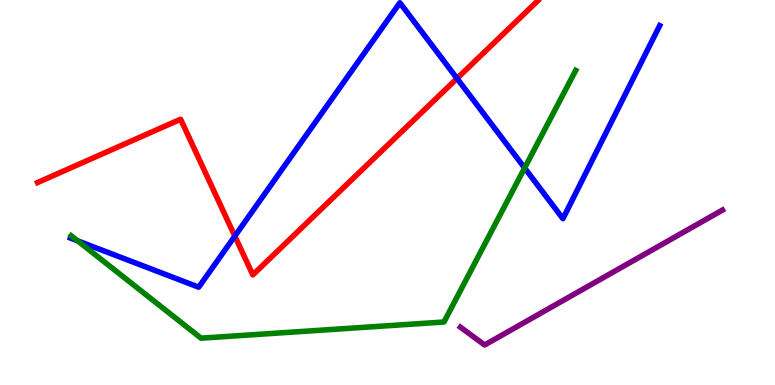[{'lines': ['blue', 'red'], 'intersections': [{'x': 3.03, 'y': 3.87}, {'x': 5.9, 'y': 7.96}]}, {'lines': ['green', 'red'], 'intersections': []}, {'lines': ['purple', 'red'], 'intersections': []}, {'lines': ['blue', 'green'], 'intersections': [{'x': 1.0, 'y': 3.75}, {'x': 6.77, 'y': 5.64}]}, {'lines': ['blue', 'purple'], 'intersections': []}, {'lines': ['green', 'purple'], 'intersections': []}]